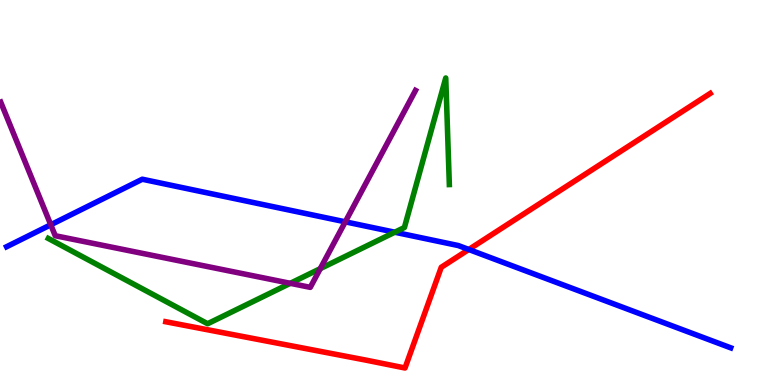[{'lines': ['blue', 'red'], 'intersections': [{'x': 6.05, 'y': 3.52}]}, {'lines': ['green', 'red'], 'intersections': []}, {'lines': ['purple', 'red'], 'intersections': []}, {'lines': ['blue', 'green'], 'intersections': [{'x': 5.09, 'y': 3.97}]}, {'lines': ['blue', 'purple'], 'intersections': [{'x': 0.655, 'y': 4.16}, {'x': 4.46, 'y': 4.24}]}, {'lines': ['green', 'purple'], 'intersections': [{'x': 3.75, 'y': 2.64}, {'x': 4.13, 'y': 3.02}]}]